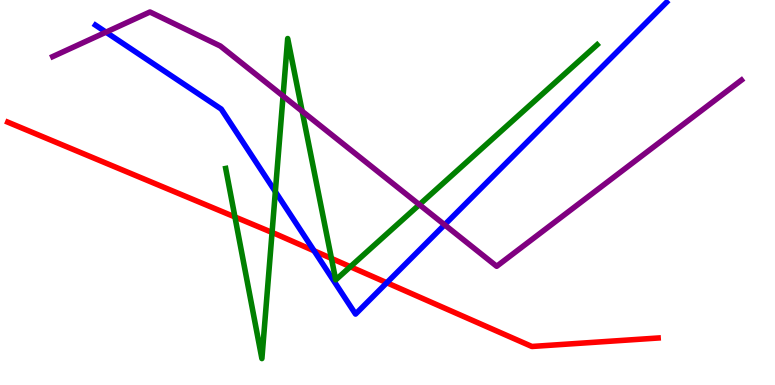[{'lines': ['blue', 'red'], 'intersections': [{'x': 4.05, 'y': 3.49}, {'x': 4.99, 'y': 2.66}]}, {'lines': ['green', 'red'], 'intersections': [{'x': 3.03, 'y': 4.36}, {'x': 3.51, 'y': 3.96}, {'x': 4.28, 'y': 3.29}, {'x': 4.52, 'y': 3.07}]}, {'lines': ['purple', 'red'], 'intersections': []}, {'lines': ['blue', 'green'], 'intersections': [{'x': 3.55, 'y': 5.02}]}, {'lines': ['blue', 'purple'], 'intersections': [{'x': 1.37, 'y': 9.16}, {'x': 5.74, 'y': 4.16}]}, {'lines': ['green', 'purple'], 'intersections': [{'x': 3.65, 'y': 7.51}, {'x': 3.9, 'y': 7.11}, {'x': 5.41, 'y': 4.68}]}]